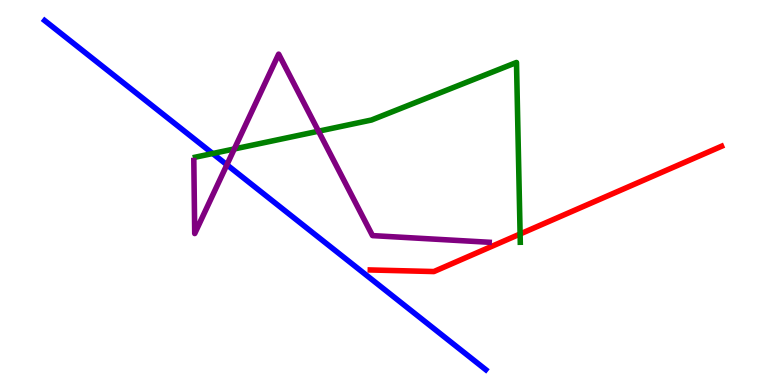[{'lines': ['blue', 'red'], 'intersections': []}, {'lines': ['green', 'red'], 'intersections': [{'x': 6.71, 'y': 3.92}]}, {'lines': ['purple', 'red'], 'intersections': []}, {'lines': ['blue', 'green'], 'intersections': [{'x': 2.74, 'y': 6.01}]}, {'lines': ['blue', 'purple'], 'intersections': [{'x': 2.93, 'y': 5.72}]}, {'lines': ['green', 'purple'], 'intersections': [{'x': 3.02, 'y': 6.13}, {'x': 4.11, 'y': 6.59}]}]